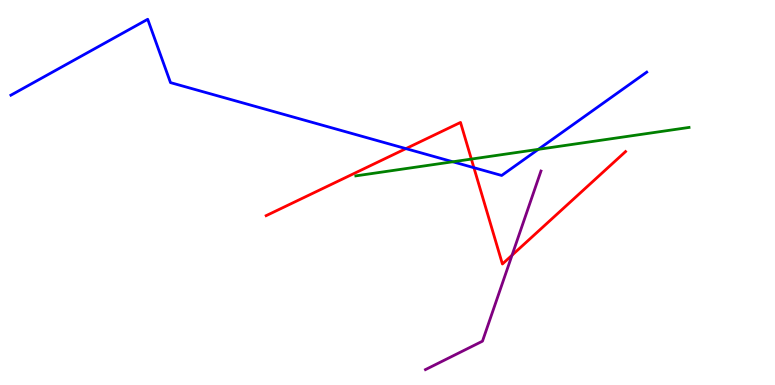[{'lines': ['blue', 'red'], 'intersections': [{'x': 5.24, 'y': 6.14}, {'x': 6.11, 'y': 5.64}]}, {'lines': ['green', 'red'], 'intersections': [{'x': 6.08, 'y': 5.87}]}, {'lines': ['purple', 'red'], 'intersections': [{'x': 6.61, 'y': 3.37}]}, {'lines': ['blue', 'green'], 'intersections': [{'x': 5.84, 'y': 5.8}, {'x': 6.95, 'y': 6.12}]}, {'lines': ['blue', 'purple'], 'intersections': []}, {'lines': ['green', 'purple'], 'intersections': []}]